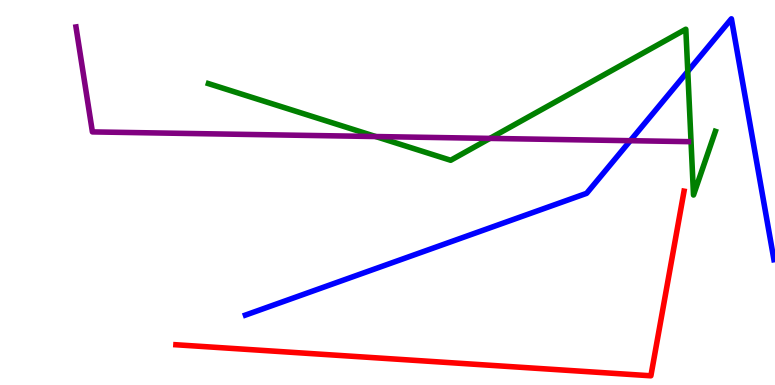[{'lines': ['blue', 'red'], 'intersections': []}, {'lines': ['green', 'red'], 'intersections': []}, {'lines': ['purple', 'red'], 'intersections': []}, {'lines': ['blue', 'green'], 'intersections': [{'x': 8.87, 'y': 8.15}]}, {'lines': ['blue', 'purple'], 'intersections': [{'x': 8.13, 'y': 6.35}]}, {'lines': ['green', 'purple'], 'intersections': [{'x': 4.85, 'y': 6.45}, {'x': 6.32, 'y': 6.41}]}]